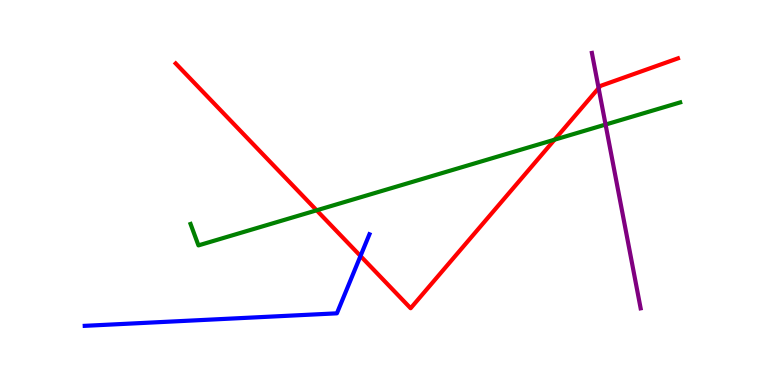[{'lines': ['blue', 'red'], 'intersections': [{'x': 4.65, 'y': 3.35}]}, {'lines': ['green', 'red'], 'intersections': [{'x': 4.09, 'y': 4.54}, {'x': 7.16, 'y': 6.37}]}, {'lines': ['purple', 'red'], 'intersections': [{'x': 7.72, 'y': 7.71}]}, {'lines': ['blue', 'green'], 'intersections': []}, {'lines': ['blue', 'purple'], 'intersections': []}, {'lines': ['green', 'purple'], 'intersections': [{'x': 7.81, 'y': 6.76}]}]